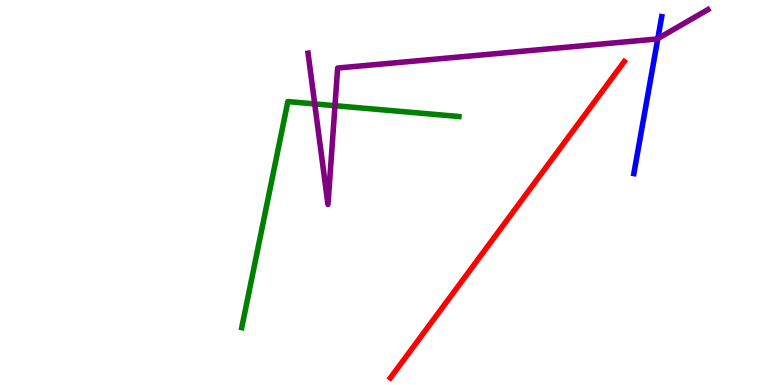[{'lines': ['blue', 'red'], 'intersections': []}, {'lines': ['green', 'red'], 'intersections': []}, {'lines': ['purple', 'red'], 'intersections': []}, {'lines': ['blue', 'green'], 'intersections': []}, {'lines': ['blue', 'purple'], 'intersections': [{'x': 8.49, 'y': 9.0}]}, {'lines': ['green', 'purple'], 'intersections': [{'x': 4.06, 'y': 7.3}, {'x': 4.32, 'y': 7.25}]}]